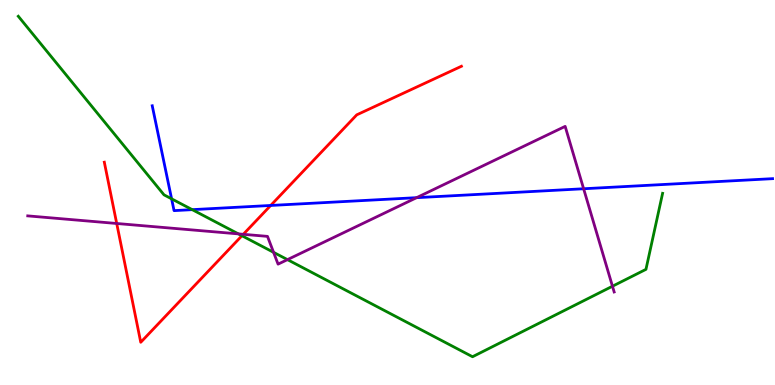[{'lines': ['blue', 'red'], 'intersections': [{'x': 3.49, 'y': 4.66}]}, {'lines': ['green', 'red'], 'intersections': [{'x': 3.12, 'y': 3.88}]}, {'lines': ['purple', 'red'], 'intersections': [{'x': 1.51, 'y': 4.2}, {'x': 3.14, 'y': 3.91}]}, {'lines': ['blue', 'green'], 'intersections': [{'x': 2.21, 'y': 4.84}, {'x': 2.48, 'y': 4.55}]}, {'lines': ['blue', 'purple'], 'intersections': [{'x': 5.38, 'y': 4.87}, {'x': 7.53, 'y': 5.1}]}, {'lines': ['green', 'purple'], 'intersections': [{'x': 3.08, 'y': 3.92}, {'x': 3.53, 'y': 3.45}, {'x': 3.71, 'y': 3.26}, {'x': 7.9, 'y': 2.57}]}]